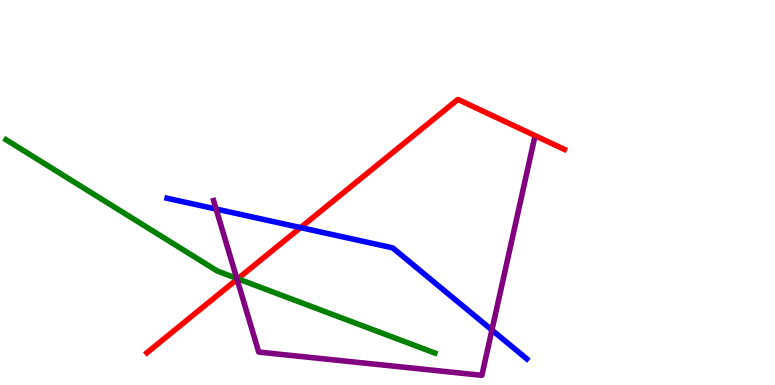[{'lines': ['blue', 'red'], 'intersections': [{'x': 3.88, 'y': 4.09}]}, {'lines': ['green', 'red'], 'intersections': [{'x': 3.07, 'y': 2.76}]}, {'lines': ['purple', 'red'], 'intersections': [{'x': 3.06, 'y': 2.74}]}, {'lines': ['blue', 'green'], 'intersections': []}, {'lines': ['blue', 'purple'], 'intersections': [{'x': 2.79, 'y': 4.57}, {'x': 6.35, 'y': 1.43}]}, {'lines': ['green', 'purple'], 'intersections': [{'x': 3.06, 'y': 2.77}]}]